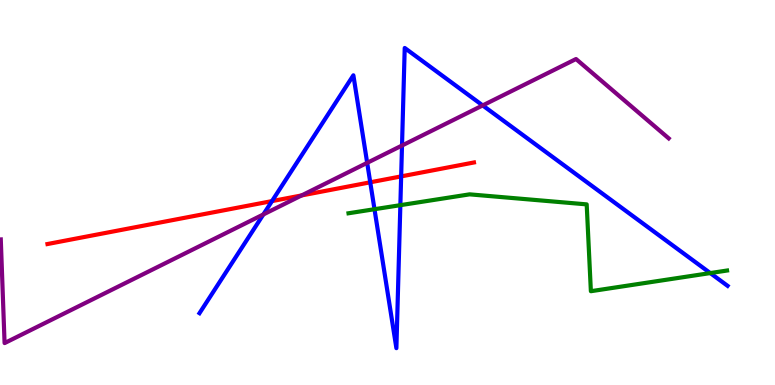[{'lines': ['blue', 'red'], 'intersections': [{'x': 3.51, 'y': 4.78}, {'x': 4.78, 'y': 5.26}, {'x': 5.18, 'y': 5.42}]}, {'lines': ['green', 'red'], 'intersections': []}, {'lines': ['purple', 'red'], 'intersections': [{'x': 3.89, 'y': 4.92}]}, {'lines': ['blue', 'green'], 'intersections': [{'x': 4.83, 'y': 4.57}, {'x': 5.17, 'y': 4.67}, {'x': 9.16, 'y': 2.91}]}, {'lines': ['blue', 'purple'], 'intersections': [{'x': 3.4, 'y': 4.43}, {'x': 4.74, 'y': 5.77}, {'x': 5.19, 'y': 6.22}, {'x': 6.23, 'y': 7.26}]}, {'lines': ['green', 'purple'], 'intersections': []}]